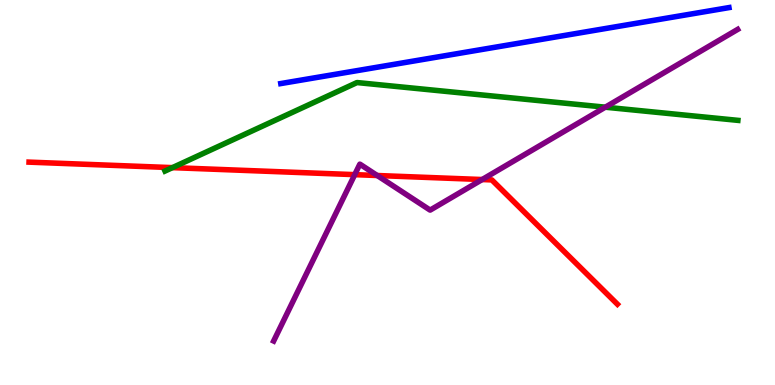[{'lines': ['blue', 'red'], 'intersections': []}, {'lines': ['green', 'red'], 'intersections': [{'x': 2.22, 'y': 5.65}]}, {'lines': ['purple', 'red'], 'intersections': [{'x': 4.58, 'y': 5.46}, {'x': 4.87, 'y': 5.44}, {'x': 6.22, 'y': 5.34}]}, {'lines': ['blue', 'green'], 'intersections': []}, {'lines': ['blue', 'purple'], 'intersections': []}, {'lines': ['green', 'purple'], 'intersections': [{'x': 7.81, 'y': 7.22}]}]